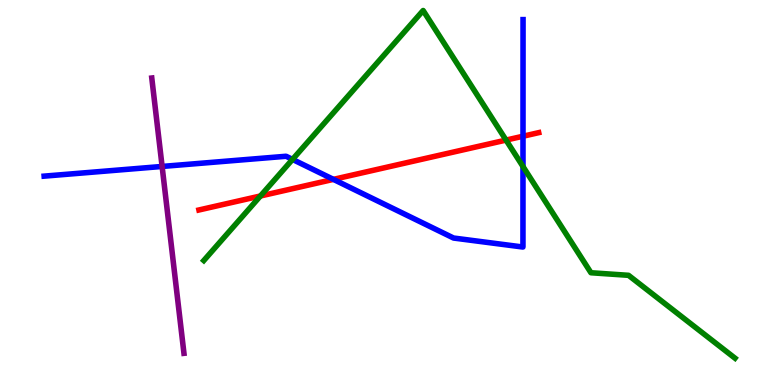[{'lines': ['blue', 'red'], 'intersections': [{'x': 4.3, 'y': 5.34}, {'x': 6.75, 'y': 6.46}]}, {'lines': ['green', 'red'], 'intersections': [{'x': 3.36, 'y': 4.91}, {'x': 6.53, 'y': 6.36}]}, {'lines': ['purple', 'red'], 'intersections': []}, {'lines': ['blue', 'green'], 'intersections': [{'x': 3.77, 'y': 5.86}, {'x': 6.75, 'y': 5.67}]}, {'lines': ['blue', 'purple'], 'intersections': [{'x': 2.09, 'y': 5.68}]}, {'lines': ['green', 'purple'], 'intersections': []}]